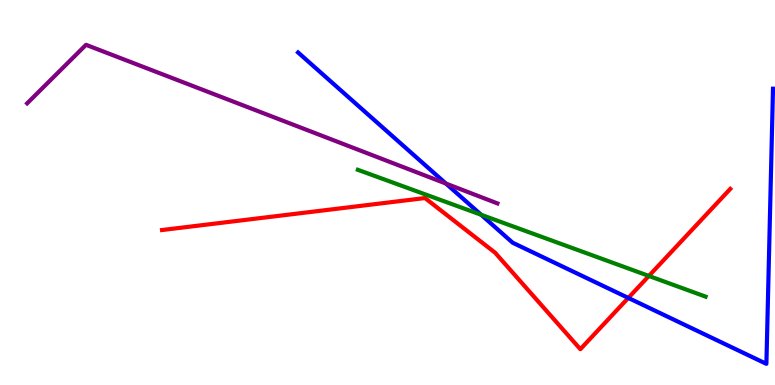[{'lines': ['blue', 'red'], 'intersections': [{'x': 8.11, 'y': 2.26}]}, {'lines': ['green', 'red'], 'intersections': [{'x': 8.37, 'y': 2.83}]}, {'lines': ['purple', 'red'], 'intersections': []}, {'lines': ['blue', 'green'], 'intersections': [{'x': 6.21, 'y': 4.42}]}, {'lines': ['blue', 'purple'], 'intersections': [{'x': 5.75, 'y': 5.23}]}, {'lines': ['green', 'purple'], 'intersections': []}]